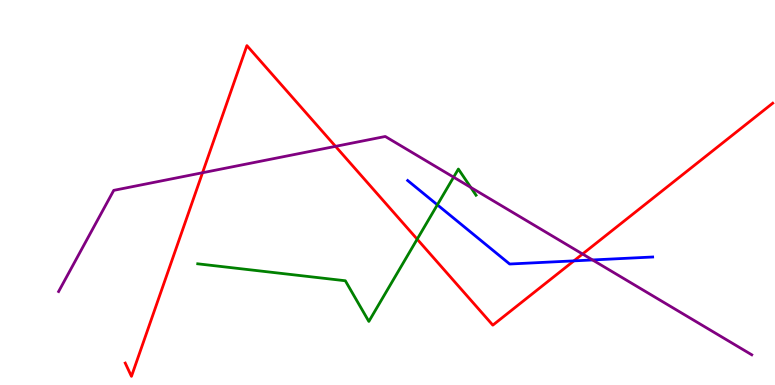[{'lines': ['blue', 'red'], 'intersections': [{'x': 7.41, 'y': 3.22}]}, {'lines': ['green', 'red'], 'intersections': [{'x': 5.38, 'y': 3.79}]}, {'lines': ['purple', 'red'], 'intersections': [{'x': 2.61, 'y': 5.51}, {'x': 4.33, 'y': 6.2}, {'x': 7.52, 'y': 3.4}]}, {'lines': ['blue', 'green'], 'intersections': [{'x': 5.64, 'y': 4.68}]}, {'lines': ['blue', 'purple'], 'intersections': [{'x': 7.65, 'y': 3.25}]}, {'lines': ['green', 'purple'], 'intersections': [{'x': 5.85, 'y': 5.4}, {'x': 6.07, 'y': 5.13}]}]